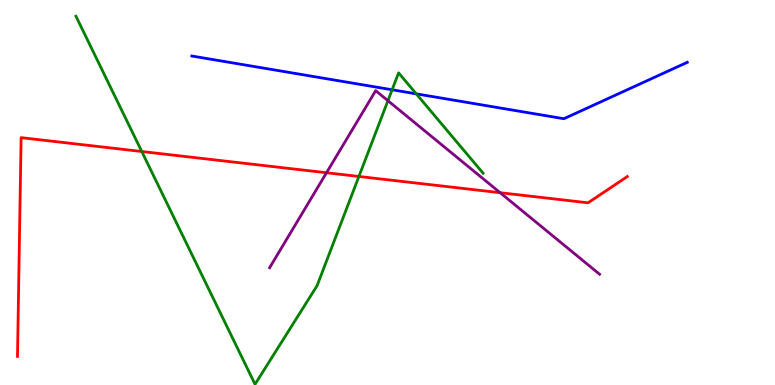[{'lines': ['blue', 'red'], 'intersections': []}, {'lines': ['green', 'red'], 'intersections': [{'x': 1.83, 'y': 6.06}, {'x': 4.63, 'y': 5.42}]}, {'lines': ['purple', 'red'], 'intersections': [{'x': 4.21, 'y': 5.51}, {'x': 6.45, 'y': 4.99}]}, {'lines': ['blue', 'green'], 'intersections': [{'x': 5.06, 'y': 7.67}, {'x': 5.37, 'y': 7.56}]}, {'lines': ['blue', 'purple'], 'intersections': []}, {'lines': ['green', 'purple'], 'intersections': [{'x': 5.01, 'y': 7.38}]}]